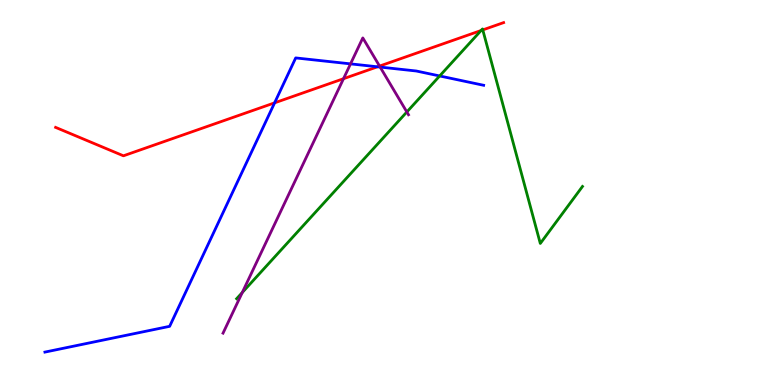[{'lines': ['blue', 'red'], 'intersections': [{'x': 3.54, 'y': 7.33}, {'x': 4.87, 'y': 8.27}]}, {'lines': ['green', 'red'], 'intersections': [{'x': 6.21, 'y': 9.21}, {'x': 6.23, 'y': 9.22}]}, {'lines': ['purple', 'red'], 'intersections': [{'x': 4.43, 'y': 7.96}, {'x': 4.9, 'y': 8.28}]}, {'lines': ['blue', 'green'], 'intersections': [{'x': 5.67, 'y': 8.03}]}, {'lines': ['blue', 'purple'], 'intersections': [{'x': 4.52, 'y': 8.34}, {'x': 4.91, 'y': 8.26}]}, {'lines': ['green', 'purple'], 'intersections': [{'x': 3.13, 'y': 2.4}, {'x': 5.25, 'y': 7.09}]}]